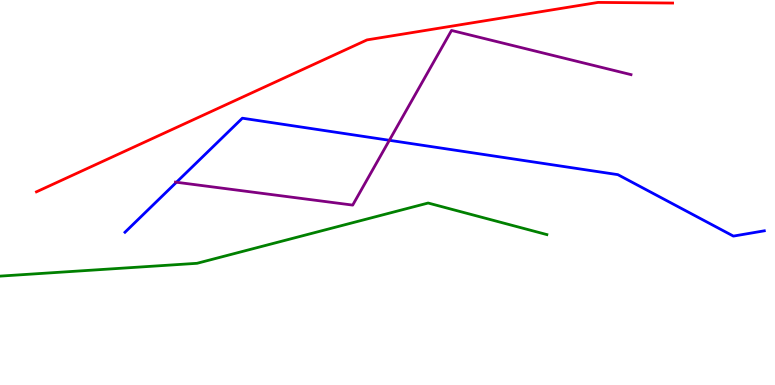[{'lines': ['blue', 'red'], 'intersections': []}, {'lines': ['green', 'red'], 'intersections': []}, {'lines': ['purple', 'red'], 'intersections': []}, {'lines': ['blue', 'green'], 'intersections': []}, {'lines': ['blue', 'purple'], 'intersections': [{'x': 2.28, 'y': 5.27}, {'x': 5.02, 'y': 6.36}]}, {'lines': ['green', 'purple'], 'intersections': []}]